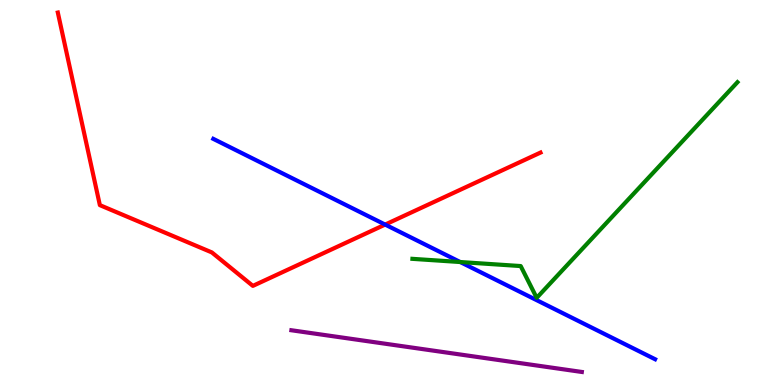[{'lines': ['blue', 'red'], 'intersections': [{'x': 4.97, 'y': 4.17}]}, {'lines': ['green', 'red'], 'intersections': []}, {'lines': ['purple', 'red'], 'intersections': []}, {'lines': ['blue', 'green'], 'intersections': [{'x': 5.94, 'y': 3.19}]}, {'lines': ['blue', 'purple'], 'intersections': []}, {'lines': ['green', 'purple'], 'intersections': []}]